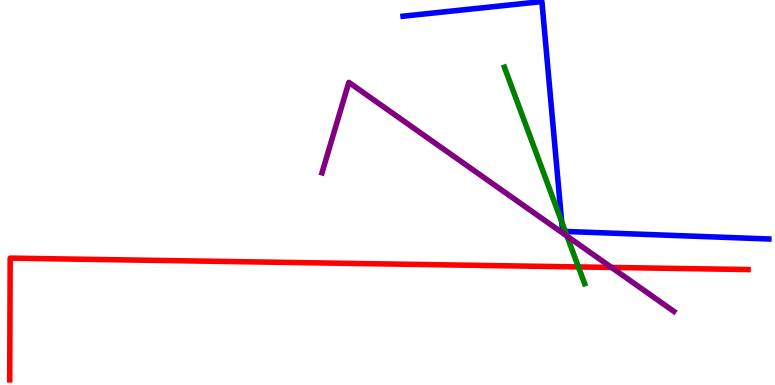[{'lines': ['blue', 'red'], 'intersections': []}, {'lines': ['green', 'red'], 'intersections': [{'x': 7.46, 'y': 3.07}]}, {'lines': ['purple', 'red'], 'intersections': [{'x': 7.89, 'y': 3.05}]}, {'lines': ['blue', 'green'], 'intersections': [{'x': 7.25, 'y': 4.24}, {'x': 7.29, 'y': 3.99}]}, {'lines': ['blue', 'purple'], 'intersections': []}, {'lines': ['green', 'purple'], 'intersections': [{'x': 7.32, 'y': 3.87}]}]